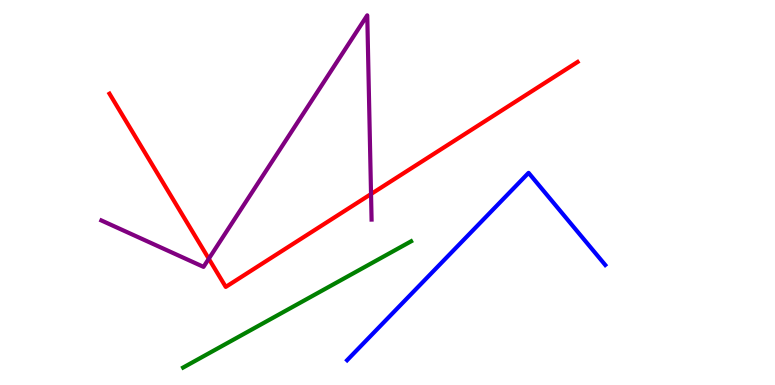[{'lines': ['blue', 'red'], 'intersections': []}, {'lines': ['green', 'red'], 'intersections': []}, {'lines': ['purple', 'red'], 'intersections': [{'x': 2.69, 'y': 3.28}, {'x': 4.79, 'y': 4.96}]}, {'lines': ['blue', 'green'], 'intersections': []}, {'lines': ['blue', 'purple'], 'intersections': []}, {'lines': ['green', 'purple'], 'intersections': []}]